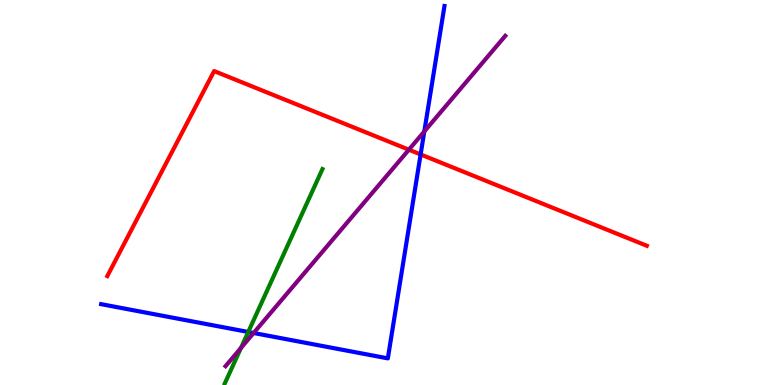[{'lines': ['blue', 'red'], 'intersections': [{'x': 5.43, 'y': 5.99}]}, {'lines': ['green', 'red'], 'intersections': []}, {'lines': ['purple', 'red'], 'intersections': [{'x': 5.28, 'y': 6.11}]}, {'lines': ['blue', 'green'], 'intersections': [{'x': 3.2, 'y': 1.38}]}, {'lines': ['blue', 'purple'], 'intersections': [{'x': 3.27, 'y': 1.35}, {'x': 5.47, 'y': 6.59}]}, {'lines': ['green', 'purple'], 'intersections': [{'x': 3.11, 'y': 0.962}]}]